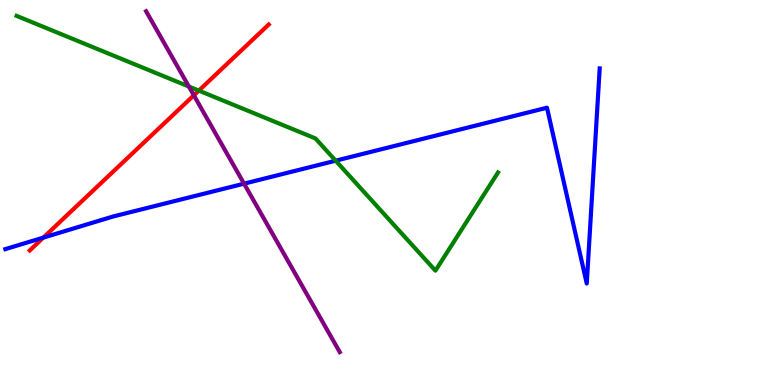[{'lines': ['blue', 'red'], 'intersections': [{'x': 0.559, 'y': 3.83}]}, {'lines': ['green', 'red'], 'intersections': [{'x': 2.57, 'y': 7.65}]}, {'lines': ['purple', 'red'], 'intersections': [{'x': 2.5, 'y': 7.52}]}, {'lines': ['blue', 'green'], 'intersections': [{'x': 4.33, 'y': 5.83}]}, {'lines': ['blue', 'purple'], 'intersections': [{'x': 3.15, 'y': 5.23}]}, {'lines': ['green', 'purple'], 'intersections': [{'x': 2.44, 'y': 7.75}]}]